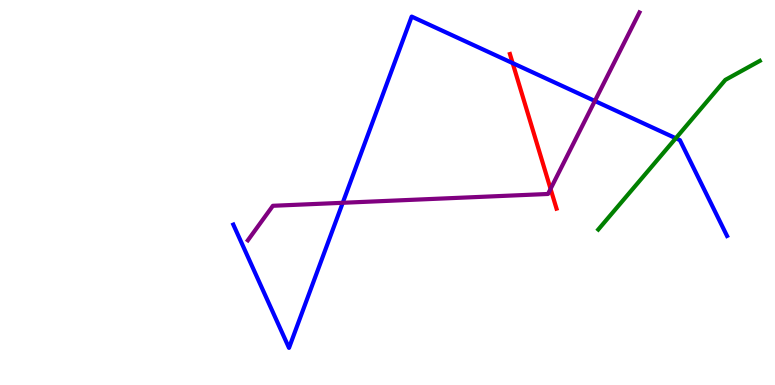[{'lines': ['blue', 'red'], 'intersections': [{'x': 6.61, 'y': 8.36}]}, {'lines': ['green', 'red'], 'intersections': []}, {'lines': ['purple', 'red'], 'intersections': [{'x': 7.1, 'y': 5.09}]}, {'lines': ['blue', 'green'], 'intersections': [{'x': 8.72, 'y': 6.41}]}, {'lines': ['blue', 'purple'], 'intersections': [{'x': 4.42, 'y': 4.73}, {'x': 7.68, 'y': 7.38}]}, {'lines': ['green', 'purple'], 'intersections': []}]